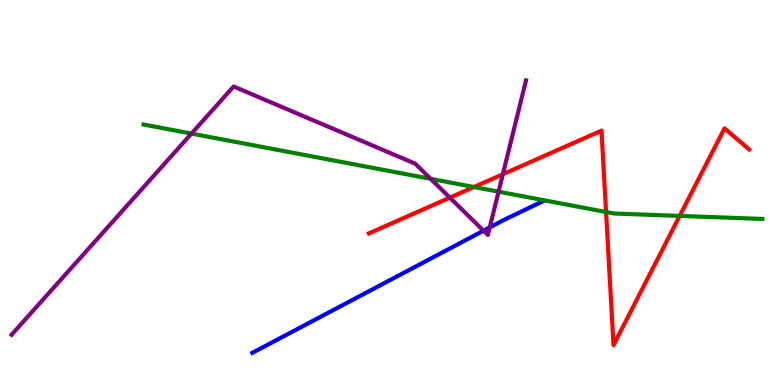[{'lines': ['blue', 'red'], 'intersections': []}, {'lines': ['green', 'red'], 'intersections': [{'x': 6.12, 'y': 5.14}, {'x': 7.82, 'y': 4.49}, {'x': 8.77, 'y': 4.39}]}, {'lines': ['purple', 'red'], 'intersections': [{'x': 5.8, 'y': 4.87}, {'x': 6.49, 'y': 5.47}]}, {'lines': ['blue', 'green'], 'intersections': []}, {'lines': ['blue', 'purple'], 'intersections': [{'x': 6.24, 'y': 4.01}, {'x': 6.32, 'y': 4.09}]}, {'lines': ['green', 'purple'], 'intersections': [{'x': 2.47, 'y': 6.53}, {'x': 5.56, 'y': 5.36}, {'x': 6.43, 'y': 5.02}]}]